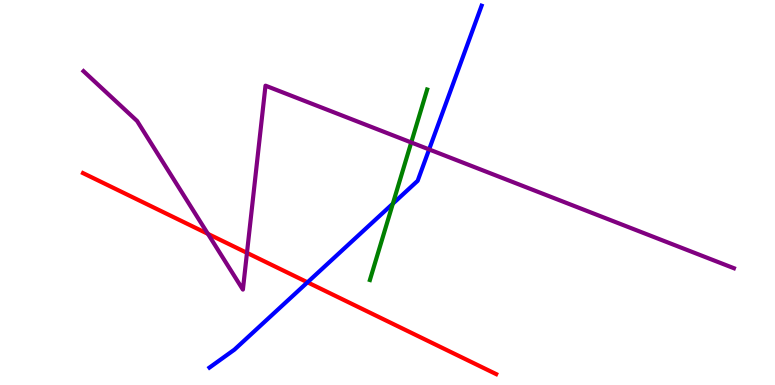[{'lines': ['blue', 'red'], 'intersections': [{'x': 3.97, 'y': 2.67}]}, {'lines': ['green', 'red'], 'intersections': []}, {'lines': ['purple', 'red'], 'intersections': [{'x': 2.68, 'y': 3.93}, {'x': 3.19, 'y': 3.43}]}, {'lines': ['blue', 'green'], 'intersections': [{'x': 5.07, 'y': 4.71}]}, {'lines': ['blue', 'purple'], 'intersections': [{'x': 5.54, 'y': 6.12}]}, {'lines': ['green', 'purple'], 'intersections': [{'x': 5.31, 'y': 6.3}]}]